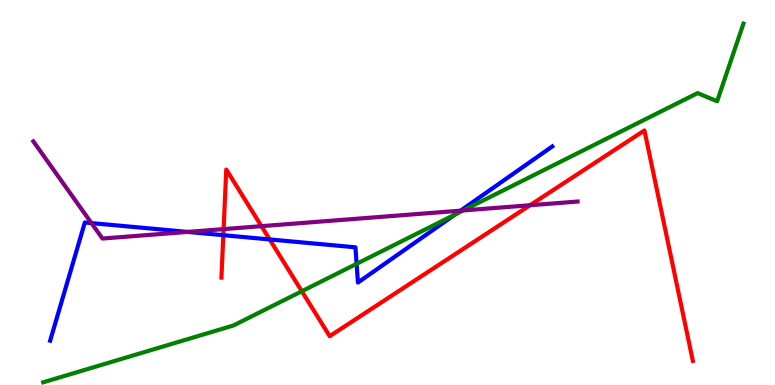[{'lines': ['blue', 'red'], 'intersections': [{'x': 2.88, 'y': 3.89}, {'x': 3.48, 'y': 3.78}]}, {'lines': ['green', 'red'], 'intersections': [{'x': 3.89, 'y': 2.43}]}, {'lines': ['purple', 'red'], 'intersections': [{'x': 2.89, 'y': 4.05}, {'x': 3.37, 'y': 4.13}, {'x': 6.84, 'y': 4.67}]}, {'lines': ['blue', 'green'], 'intersections': [{'x': 4.6, 'y': 3.15}, {'x': 5.87, 'y': 4.43}]}, {'lines': ['blue', 'purple'], 'intersections': [{'x': 1.18, 'y': 4.21}, {'x': 2.42, 'y': 3.98}, {'x': 5.94, 'y': 4.53}]}, {'lines': ['green', 'purple'], 'intersections': [{'x': 5.98, 'y': 4.53}]}]